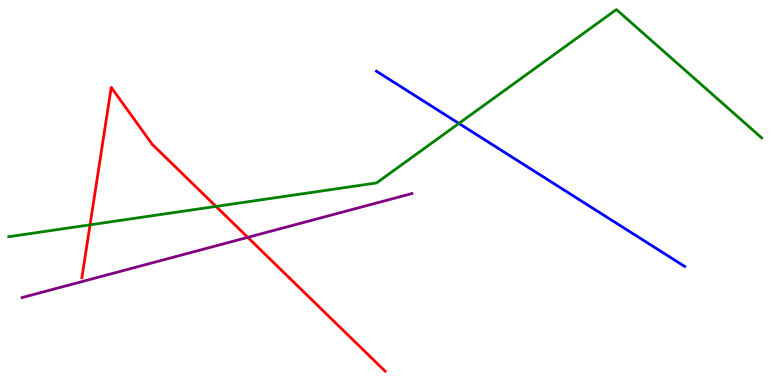[{'lines': ['blue', 'red'], 'intersections': []}, {'lines': ['green', 'red'], 'intersections': [{'x': 1.16, 'y': 4.16}, {'x': 2.79, 'y': 4.64}]}, {'lines': ['purple', 'red'], 'intersections': [{'x': 3.2, 'y': 3.83}]}, {'lines': ['blue', 'green'], 'intersections': [{'x': 5.92, 'y': 6.79}]}, {'lines': ['blue', 'purple'], 'intersections': []}, {'lines': ['green', 'purple'], 'intersections': []}]